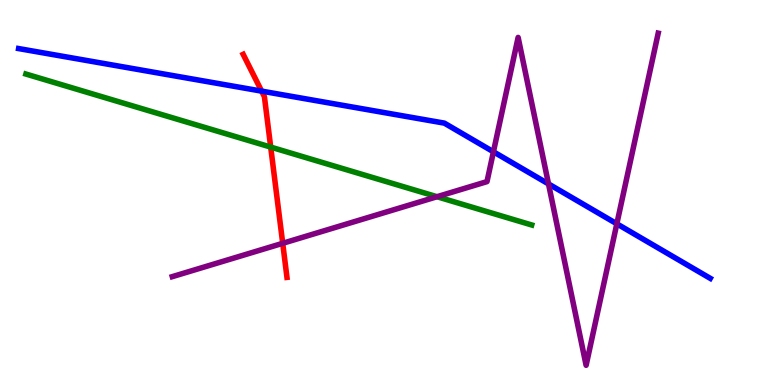[{'lines': ['blue', 'red'], 'intersections': [{'x': 3.38, 'y': 7.63}]}, {'lines': ['green', 'red'], 'intersections': [{'x': 3.49, 'y': 6.18}]}, {'lines': ['purple', 'red'], 'intersections': [{'x': 3.65, 'y': 3.68}]}, {'lines': ['blue', 'green'], 'intersections': []}, {'lines': ['blue', 'purple'], 'intersections': [{'x': 6.37, 'y': 6.06}, {'x': 7.08, 'y': 5.22}, {'x': 7.96, 'y': 4.19}]}, {'lines': ['green', 'purple'], 'intersections': [{'x': 5.64, 'y': 4.89}]}]